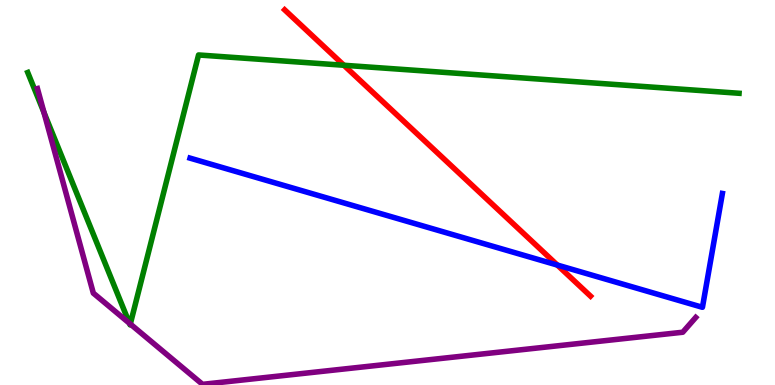[{'lines': ['blue', 'red'], 'intersections': [{'x': 7.19, 'y': 3.12}]}, {'lines': ['green', 'red'], 'intersections': [{'x': 4.44, 'y': 8.3}]}, {'lines': ['purple', 'red'], 'intersections': []}, {'lines': ['blue', 'green'], 'intersections': []}, {'lines': ['blue', 'purple'], 'intersections': []}, {'lines': ['green', 'purple'], 'intersections': [{'x': 0.568, 'y': 7.08}, {'x': 1.67, 'y': 1.6}, {'x': 1.68, 'y': 1.58}]}]